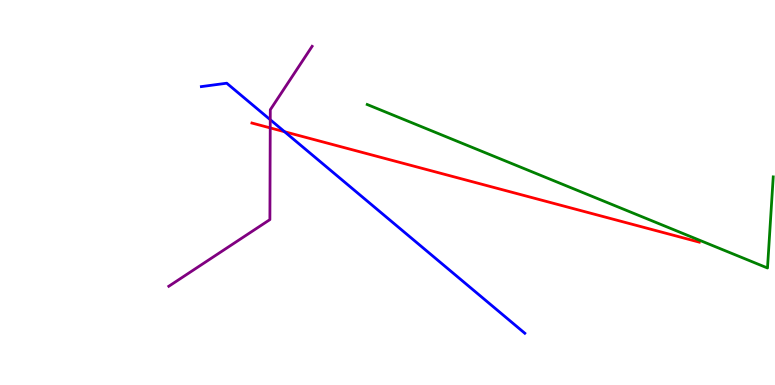[{'lines': ['blue', 'red'], 'intersections': [{'x': 3.67, 'y': 6.58}]}, {'lines': ['green', 'red'], 'intersections': []}, {'lines': ['purple', 'red'], 'intersections': [{'x': 3.49, 'y': 6.68}]}, {'lines': ['blue', 'green'], 'intersections': []}, {'lines': ['blue', 'purple'], 'intersections': [{'x': 3.49, 'y': 6.89}]}, {'lines': ['green', 'purple'], 'intersections': []}]